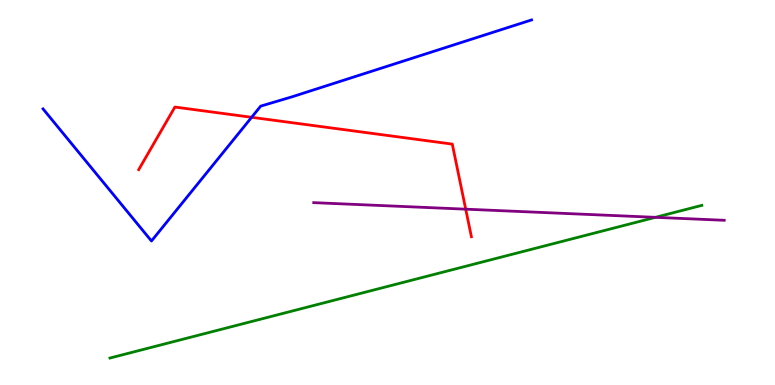[{'lines': ['blue', 'red'], 'intersections': [{'x': 3.25, 'y': 6.95}]}, {'lines': ['green', 'red'], 'intersections': []}, {'lines': ['purple', 'red'], 'intersections': [{'x': 6.01, 'y': 4.57}]}, {'lines': ['blue', 'green'], 'intersections': []}, {'lines': ['blue', 'purple'], 'intersections': []}, {'lines': ['green', 'purple'], 'intersections': [{'x': 8.46, 'y': 4.36}]}]